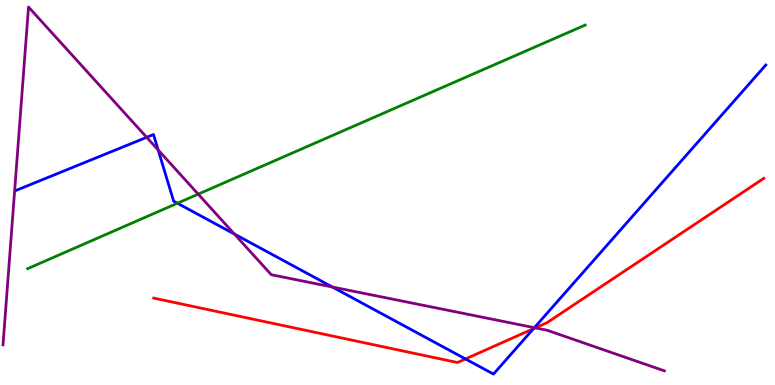[{'lines': ['blue', 'red'], 'intersections': [{'x': 6.01, 'y': 0.676}, {'x': 6.88, 'y': 1.46}]}, {'lines': ['green', 'red'], 'intersections': []}, {'lines': ['purple', 'red'], 'intersections': [{'x': 6.91, 'y': 1.48}]}, {'lines': ['blue', 'green'], 'intersections': [{'x': 2.29, 'y': 4.72}]}, {'lines': ['blue', 'purple'], 'intersections': [{'x': 1.89, 'y': 6.43}, {'x': 2.04, 'y': 6.1}, {'x': 3.02, 'y': 3.92}, {'x': 4.29, 'y': 2.55}, {'x': 6.9, 'y': 1.49}]}, {'lines': ['green', 'purple'], 'intersections': [{'x': 2.56, 'y': 4.96}]}]